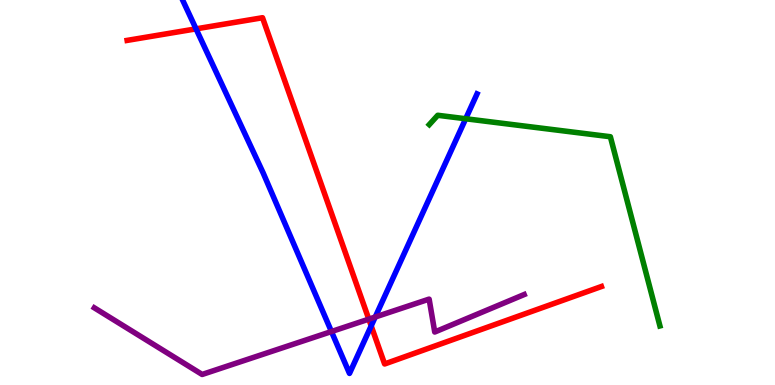[{'lines': ['blue', 'red'], 'intersections': [{'x': 2.53, 'y': 9.25}, {'x': 4.79, 'y': 1.54}]}, {'lines': ['green', 'red'], 'intersections': []}, {'lines': ['purple', 'red'], 'intersections': [{'x': 4.76, 'y': 1.71}]}, {'lines': ['blue', 'green'], 'intersections': [{'x': 6.01, 'y': 6.92}]}, {'lines': ['blue', 'purple'], 'intersections': [{'x': 4.28, 'y': 1.39}, {'x': 4.84, 'y': 1.77}]}, {'lines': ['green', 'purple'], 'intersections': []}]